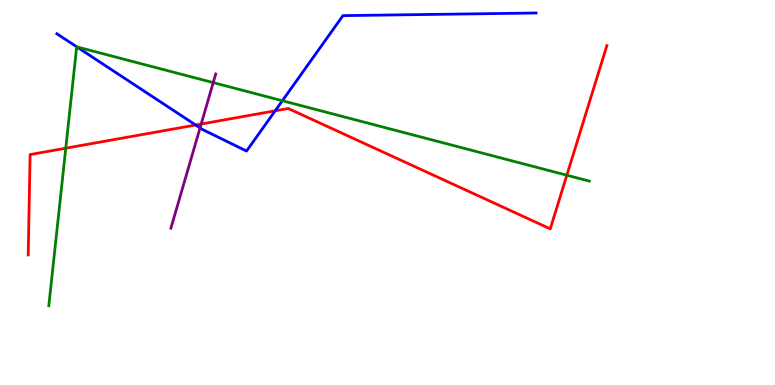[{'lines': ['blue', 'red'], 'intersections': [{'x': 2.52, 'y': 6.75}, {'x': 3.55, 'y': 7.12}]}, {'lines': ['green', 'red'], 'intersections': [{'x': 0.849, 'y': 6.15}, {'x': 7.31, 'y': 5.45}]}, {'lines': ['purple', 'red'], 'intersections': [{'x': 2.6, 'y': 6.78}]}, {'lines': ['blue', 'green'], 'intersections': [{'x': 0.992, 'y': 8.78}, {'x': 3.64, 'y': 7.38}]}, {'lines': ['blue', 'purple'], 'intersections': [{'x': 2.58, 'y': 6.68}]}, {'lines': ['green', 'purple'], 'intersections': [{'x': 2.75, 'y': 7.85}]}]